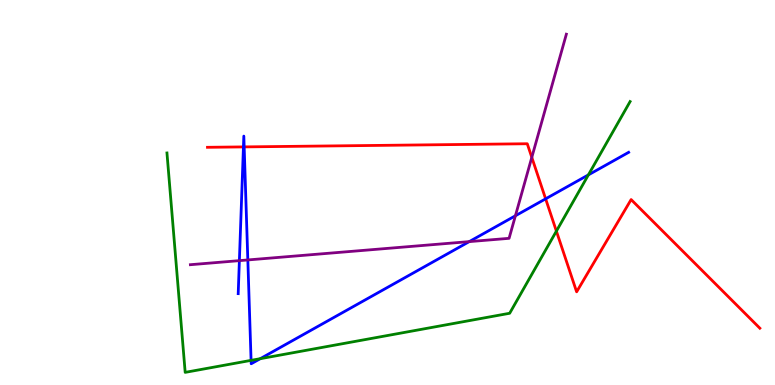[{'lines': ['blue', 'red'], 'intersections': [{'x': 3.14, 'y': 6.18}, {'x': 3.15, 'y': 6.18}, {'x': 7.04, 'y': 4.84}]}, {'lines': ['green', 'red'], 'intersections': [{'x': 7.18, 'y': 4.0}]}, {'lines': ['purple', 'red'], 'intersections': [{'x': 6.86, 'y': 5.91}]}, {'lines': ['blue', 'green'], 'intersections': [{'x': 3.24, 'y': 0.64}, {'x': 3.36, 'y': 0.683}, {'x': 7.59, 'y': 5.46}]}, {'lines': ['blue', 'purple'], 'intersections': [{'x': 3.09, 'y': 3.23}, {'x': 3.2, 'y': 3.25}, {'x': 6.05, 'y': 3.72}, {'x': 6.65, 'y': 4.4}]}, {'lines': ['green', 'purple'], 'intersections': []}]